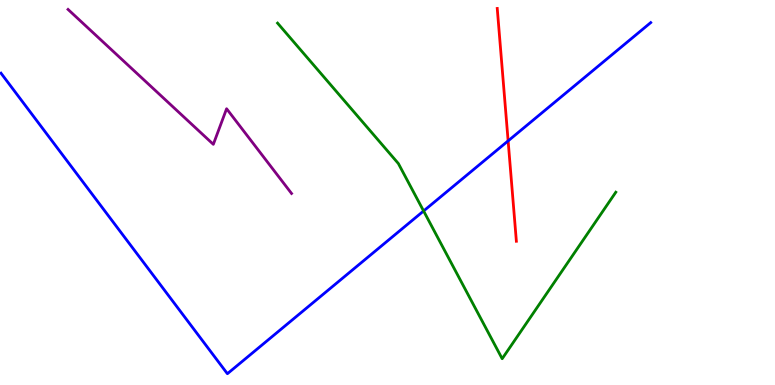[{'lines': ['blue', 'red'], 'intersections': [{'x': 6.56, 'y': 6.34}]}, {'lines': ['green', 'red'], 'intersections': []}, {'lines': ['purple', 'red'], 'intersections': []}, {'lines': ['blue', 'green'], 'intersections': [{'x': 5.47, 'y': 4.52}]}, {'lines': ['blue', 'purple'], 'intersections': []}, {'lines': ['green', 'purple'], 'intersections': []}]